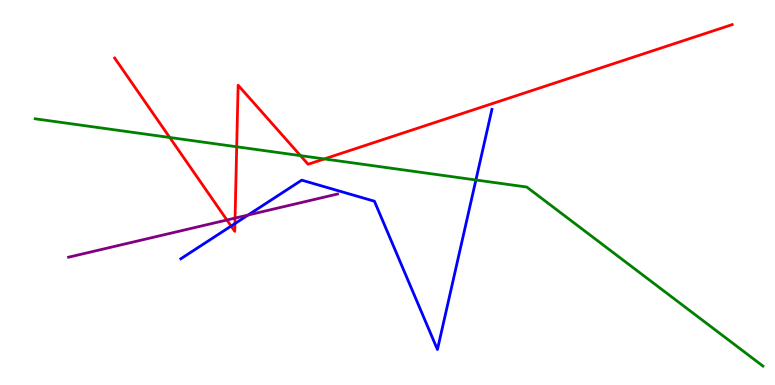[{'lines': ['blue', 'red'], 'intersections': [{'x': 2.98, 'y': 4.13}, {'x': 3.03, 'y': 4.19}]}, {'lines': ['green', 'red'], 'intersections': [{'x': 2.19, 'y': 6.43}, {'x': 3.05, 'y': 6.19}, {'x': 3.88, 'y': 5.96}, {'x': 4.18, 'y': 5.87}]}, {'lines': ['purple', 'red'], 'intersections': [{'x': 2.93, 'y': 4.29}, {'x': 3.03, 'y': 4.34}]}, {'lines': ['blue', 'green'], 'intersections': [{'x': 6.14, 'y': 5.33}]}, {'lines': ['blue', 'purple'], 'intersections': [{'x': 3.2, 'y': 4.41}]}, {'lines': ['green', 'purple'], 'intersections': []}]